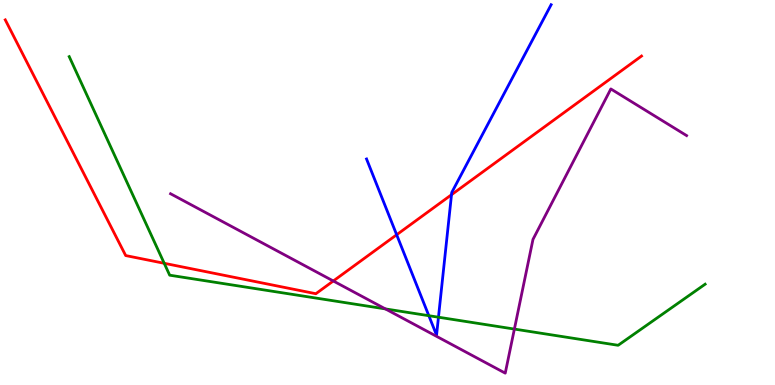[{'lines': ['blue', 'red'], 'intersections': [{'x': 5.12, 'y': 3.9}, {'x': 5.83, 'y': 4.94}]}, {'lines': ['green', 'red'], 'intersections': [{'x': 2.12, 'y': 3.16}]}, {'lines': ['purple', 'red'], 'intersections': [{'x': 4.3, 'y': 2.7}]}, {'lines': ['blue', 'green'], 'intersections': [{'x': 5.53, 'y': 1.8}, {'x': 5.66, 'y': 1.76}]}, {'lines': ['blue', 'purple'], 'intersections': []}, {'lines': ['green', 'purple'], 'intersections': [{'x': 4.97, 'y': 1.98}, {'x': 6.64, 'y': 1.45}]}]